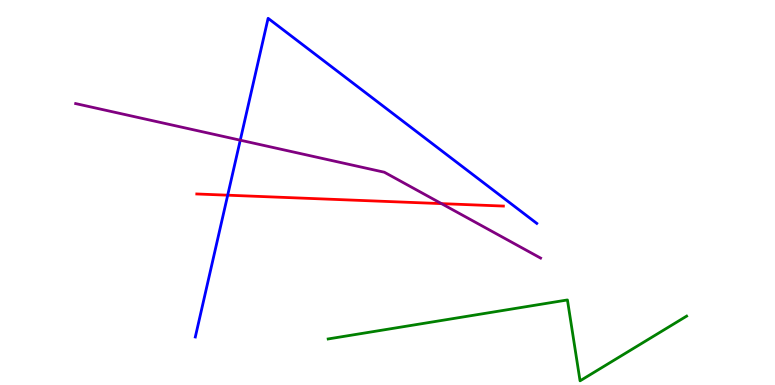[{'lines': ['blue', 'red'], 'intersections': [{'x': 2.94, 'y': 4.93}]}, {'lines': ['green', 'red'], 'intersections': []}, {'lines': ['purple', 'red'], 'intersections': [{'x': 5.7, 'y': 4.71}]}, {'lines': ['blue', 'green'], 'intersections': []}, {'lines': ['blue', 'purple'], 'intersections': [{'x': 3.1, 'y': 6.36}]}, {'lines': ['green', 'purple'], 'intersections': []}]